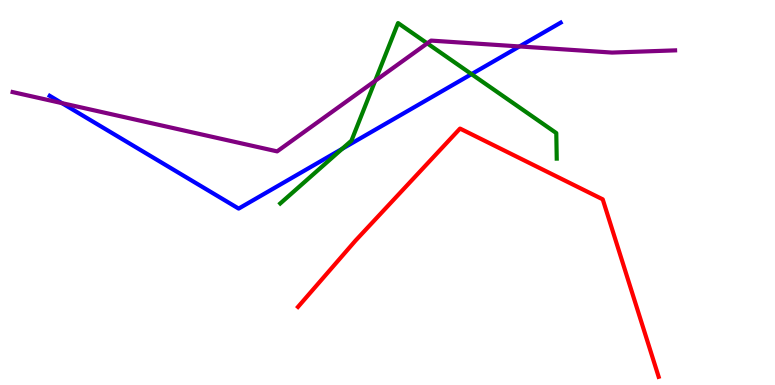[{'lines': ['blue', 'red'], 'intersections': []}, {'lines': ['green', 'red'], 'intersections': []}, {'lines': ['purple', 'red'], 'intersections': []}, {'lines': ['blue', 'green'], 'intersections': [{'x': 4.42, 'y': 6.13}, {'x': 6.08, 'y': 8.07}]}, {'lines': ['blue', 'purple'], 'intersections': [{'x': 0.799, 'y': 7.32}, {'x': 6.7, 'y': 8.79}]}, {'lines': ['green', 'purple'], 'intersections': [{'x': 4.84, 'y': 7.9}, {'x': 5.51, 'y': 8.87}]}]